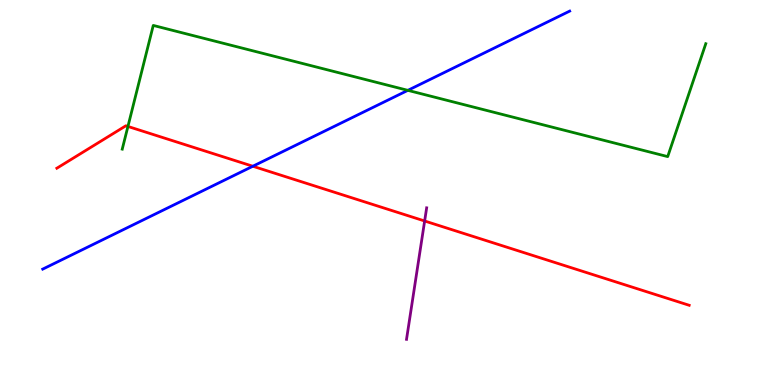[{'lines': ['blue', 'red'], 'intersections': [{'x': 3.26, 'y': 5.68}]}, {'lines': ['green', 'red'], 'intersections': [{'x': 1.65, 'y': 6.72}]}, {'lines': ['purple', 'red'], 'intersections': [{'x': 5.48, 'y': 4.26}]}, {'lines': ['blue', 'green'], 'intersections': [{'x': 5.26, 'y': 7.65}]}, {'lines': ['blue', 'purple'], 'intersections': []}, {'lines': ['green', 'purple'], 'intersections': []}]